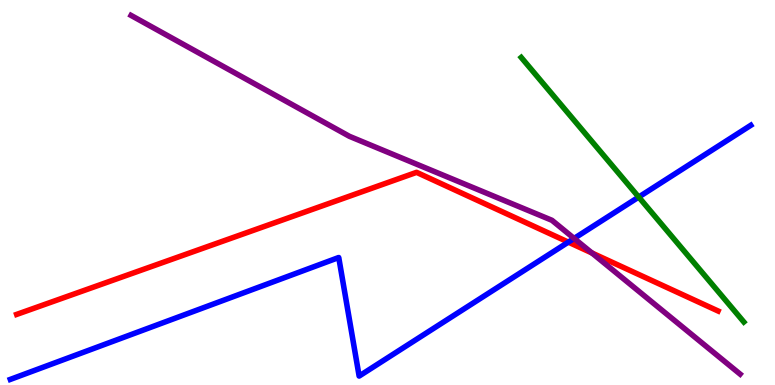[{'lines': ['blue', 'red'], 'intersections': [{'x': 7.33, 'y': 3.71}]}, {'lines': ['green', 'red'], 'intersections': []}, {'lines': ['purple', 'red'], 'intersections': [{'x': 7.64, 'y': 3.43}]}, {'lines': ['blue', 'green'], 'intersections': [{'x': 8.24, 'y': 4.88}]}, {'lines': ['blue', 'purple'], 'intersections': [{'x': 7.41, 'y': 3.81}]}, {'lines': ['green', 'purple'], 'intersections': []}]